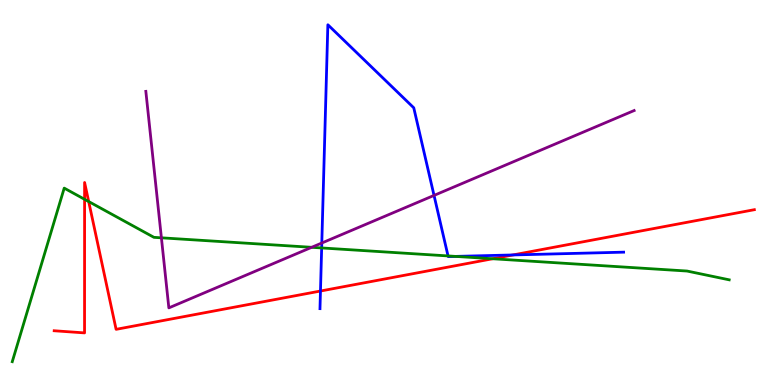[{'lines': ['blue', 'red'], 'intersections': [{'x': 4.14, 'y': 2.44}, {'x': 6.62, 'y': 3.38}]}, {'lines': ['green', 'red'], 'intersections': [{'x': 1.09, 'y': 4.82}, {'x': 1.14, 'y': 4.76}, {'x': 6.36, 'y': 3.28}]}, {'lines': ['purple', 'red'], 'intersections': []}, {'lines': ['blue', 'green'], 'intersections': [{'x': 4.15, 'y': 3.56}, {'x': 5.78, 'y': 3.35}, {'x': 5.88, 'y': 3.34}]}, {'lines': ['blue', 'purple'], 'intersections': [{'x': 4.15, 'y': 3.69}, {'x': 5.6, 'y': 4.92}]}, {'lines': ['green', 'purple'], 'intersections': [{'x': 2.08, 'y': 3.82}, {'x': 4.02, 'y': 3.58}]}]